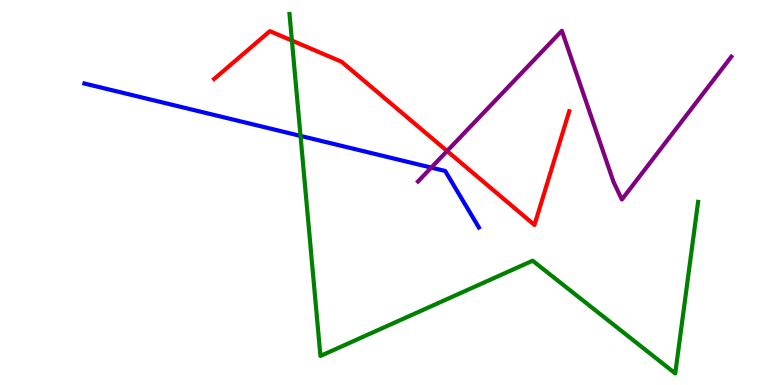[{'lines': ['blue', 'red'], 'intersections': []}, {'lines': ['green', 'red'], 'intersections': [{'x': 3.77, 'y': 8.95}]}, {'lines': ['purple', 'red'], 'intersections': [{'x': 5.77, 'y': 6.08}]}, {'lines': ['blue', 'green'], 'intersections': [{'x': 3.88, 'y': 6.47}]}, {'lines': ['blue', 'purple'], 'intersections': [{'x': 5.56, 'y': 5.65}]}, {'lines': ['green', 'purple'], 'intersections': []}]